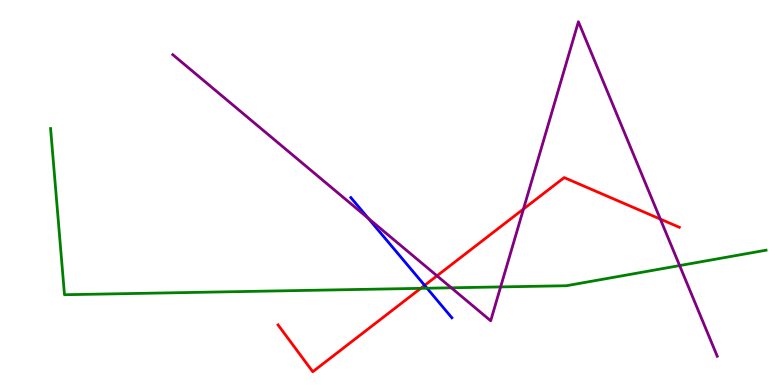[{'lines': ['blue', 'red'], 'intersections': [{'x': 5.48, 'y': 2.59}]}, {'lines': ['green', 'red'], 'intersections': [{'x': 5.43, 'y': 2.51}]}, {'lines': ['purple', 'red'], 'intersections': [{'x': 5.64, 'y': 2.84}, {'x': 6.75, 'y': 4.57}, {'x': 8.52, 'y': 4.31}]}, {'lines': ['blue', 'green'], 'intersections': [{'x': 5.51, 'y': 2.51}]}, {'lines': ['blue', 'purple'], 'intersections': [{'x': 4.75, 'y': 4.33}]}, {'lines': ['green', 'purple'], 'intersections': [{'x': 5.82, 'y': 2.52}, {'x': 6.46, 'y': 2.55}, {'x': 8.77, 'y': 3.1}]}]